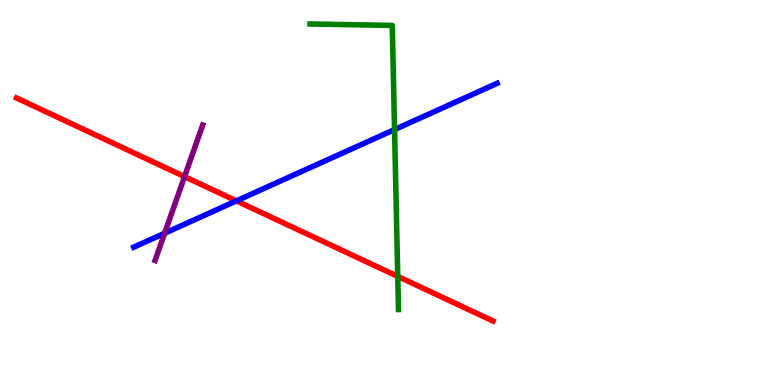[{'lines': ['blue', 'red'], 'intersections': [{'x': 3.05, 'y': 4.78}]}, {'lines': ['green', 'red'], 'intersections': [{'x': 5.13, 'y': 2.82}]}, {'lines': ['purple', 'red'], 'intersections': [{'x': 2.38, 'y': 5.41}]}, {'lines': ['blue', 'green'], 'intersections': [{'x': 5.09, 'y': 6.63}]}, {'lines': ['blue', 'purple'], 'intersections': [{'x': 2.12, 'y': 3.94}]}, {'lines': ['green', 'purple'], 'intersections': []}]